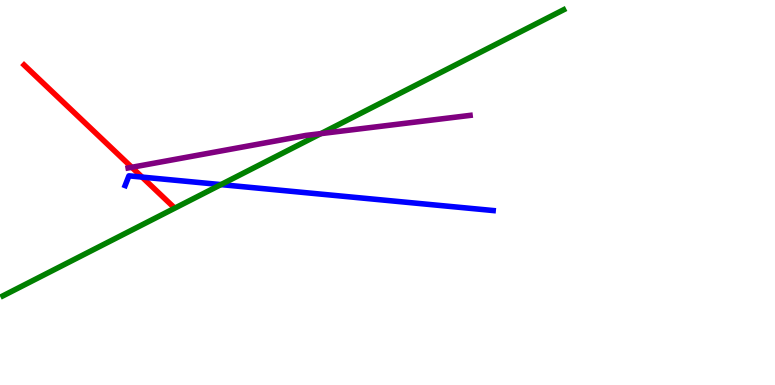[{'lines': ['blue', 'red'], 'intersections': [{'x': 1.83, 'y': 5.4}]}, {'lines': ['green', 'red'], 'intersections': []}, {'lines': ['purple', 'red'], 'intersections': [{'x': 1.7, 'y': 5.65}]}, {'lines': ['blue', 'green'], 'intersections': [{'x': 2.85, 'y': 5.21}]}, {'lines': ['blue', 'purple'], 'intersections': []}, {'lines': ['green', 'purple'], 'intersections': [{'x': 4.14, 'y': 6.53}]}]